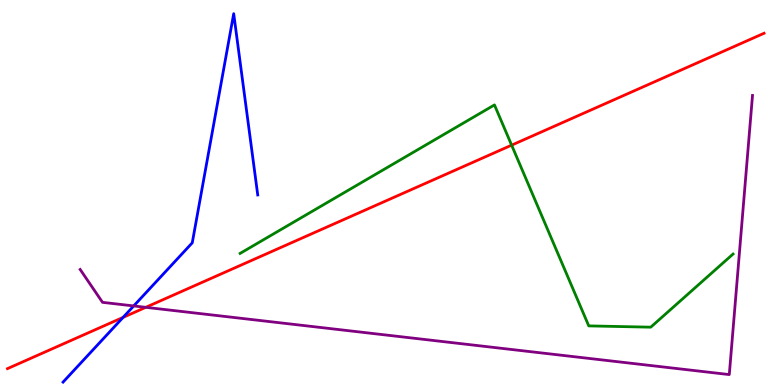[{'lines': ['blue', 'red'], 'intersections': [{'x': 1.59, 'y': 1.76}]}, {'lines': ['green', 'red'], 'intersections': [{'x': 6.6, 'y': 6.23}]}, {'lines': ['purple', 'red'], 'intersections': [{'x': 1.88, 'y': 2.02}]}, {'lines': ['blue', 'green'], 'intersections': []}, {'lines': ['blue', 'purple'], 'intersections': [{'x': 1.73, 'y': 2.05}]}, {'lines': ['green', 'purple'], 'intersections': []}]